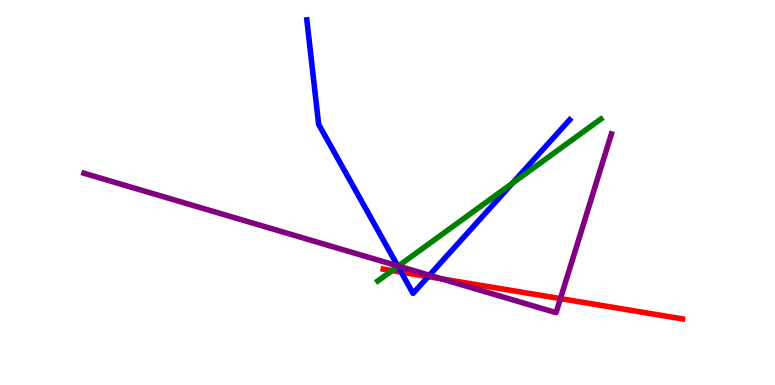[{'lines': ['blue', 'red'], 'intersections': [{'x': 5.18, 'y': 2.93}, {'x': 5.52, 'y': 2.82}]}, {'lines': ['green', 'red'], 'intersections': [{'x': 5.06, 'y': 2.97}]}, {'lines': ['purple', 'red'], 'intersections': [{'x': 5.7, 'y': 2.76}, {'x': 7.23, 'y': 2.24}]}, {'lines': ['blue', 'green'], 'intersections': [{'x': 5.13, 'y': 3.08}, {'x': 6.61, 'y': 5.24}]}, {'lines': ['blue', 'purple'], 'intersections': [{'x': 5.13, 'y': 3.09}, {'x': 5.54, 'y': 2.85}]}, {'lines': ['green', 'purple'], 'intersections': [{'x': 5.14, 'y': 3.09}]}]